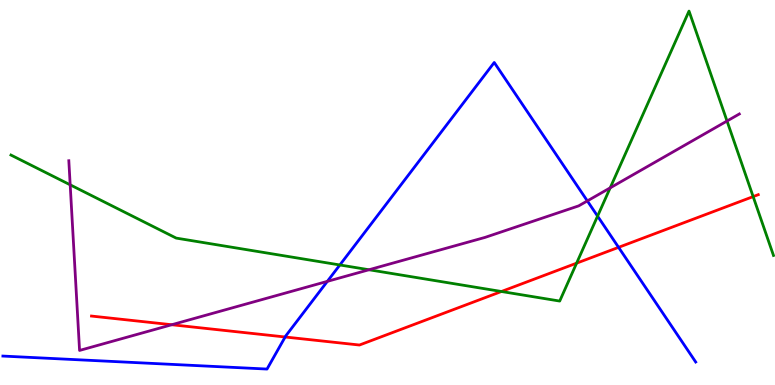[{'lines': ['blue', 'red'], 'intersections': [{'x': 3.68, 'y': 1.25}, {'x': 7.98, 'y': 3.58}]}, {'lines': ['green', 'red'], 'intersections': [{'x': 6.47, 'y': 2.43}, {'x': 7.44, 'y': 3.16}, {'x': 9.72, 'y': 4.89}]}, {'lines': ['purple', 'red'], 'intersections': [{'x': 2.22, 'y': 1.57}]}, {'lines': ['blue', 'green'], 'intersections': [{'x': 4.39, 'y': 3.12}, {'x': 7.71, 'y': 4.39}]}, {'lines': ['blue', 'purple'], 'intersections': [{'x': 4.22, 'y': 2.69}, {'x': 7.58, 'y': 4.78}]}, {'lines': ['green', 'purple'], 'intersections': [{'x': 0.906, 'y': 5.2}, {'x': 4.76, 'y': 2.99}, {'x': 7.87, 'y': 5.12}, {'x': 9.38, 'y': 6.86}]}]